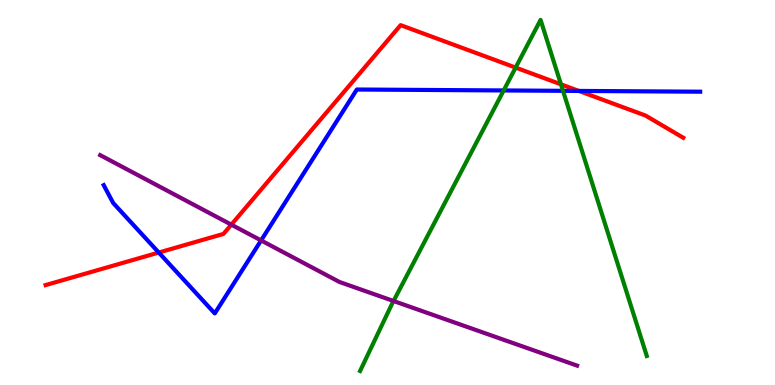[{'lines': ['blue', 'red'], 'intersections': [{'x': 2.05, 'y': 3.44}, {'x': 7.47, 'y': 7.64}]}, {'lines': ['green', 'red'], 'intersections': [{'x': 6.65, 'y': 8.24}, {'x': 7.24, 'y': 7.81}]}, {'lines': ['purple', 'red'], 'intersections': [{'x': 2.98, 'y': 4.16}]}, {'lines': ['blue', 'green'], 'intersections': [{'x': 6.5, 'y': 7.65}, {'x': 7.26, 'y': 7.64}]}, {'lines': ['blue', 'purple'], 'intersections': [{'x': 3.37, 'y': 3.76}]}, {'lines': ['green', 'purple'], 'intersections': [{'x': 5.08, 'y': 2.18}]}]